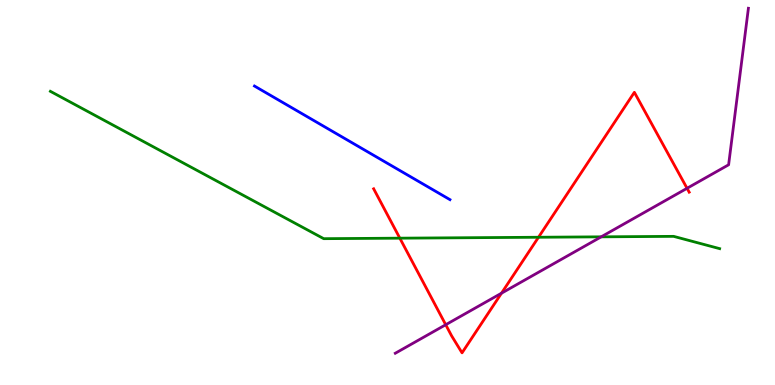[{'lines': ['blue', 'red'], 'intersections': []}, {'lines': ['green', 'red'], 'intersections': [{'x': 5.16, 'y': 3.81}, {'x': 6.95, 'y': 3.84}]}, {'lines': ['purple', 'red'], 'intersections': [{'x': 5.75, 'y': 1.57}, {'x': 6.47, 'y': 2.38}, {'x': 8.87, 'y': 5.11}]}, {'lines': ['blue', 'green'], 'intersections': []}, {'lines': ['blue', 'purple'], 'intersections': []}, {'lines': ['green', 'purple'], 'intersections': [{'x': 7.76, 'y': 3.85}]}]